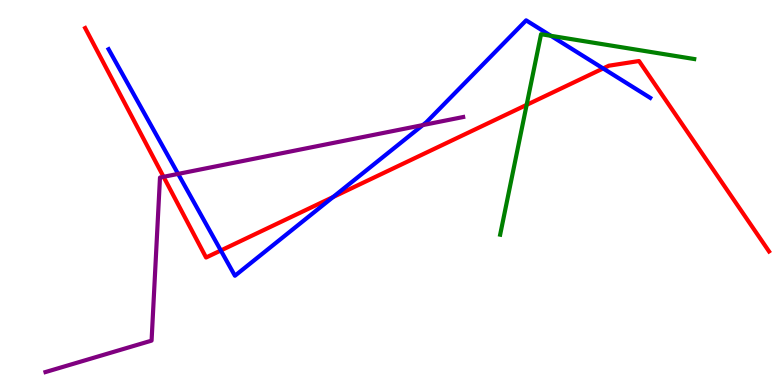[{'lines': ['blue', 'red'], 'intersections': [{'x': 2.85, 'y': 3.49}, {'x': 4.3, 'y': 4.88}, {'x': 7.78, 'y': 8.22}]}, {'lines': ['green', 'red'], 'intersections': [{'x': 6.8, 'y': 7.28}]}, {'lines': ['purple', 'red'], 'intersections': [{'x': 2.11, 'y': 5.41}]}, {'lines': ['blue', 'green'], 'intersections': [{'x': 7.11, 'y': 9.07}]}, {'lines': ['blue', 'purple'], 'intersections': [{'x': 2.3, 'y': 5.48}, {'x': 5.46, 'y': 6.75}]}, {'lines': ['green', 'purple'], 'intersections': []}]